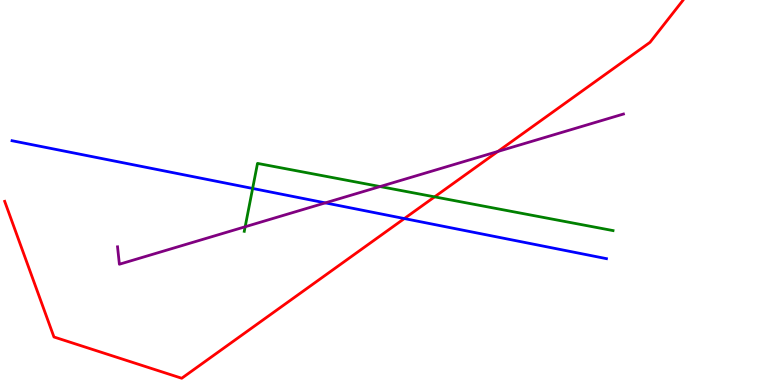[{'lines': ['blue', 'red'], 'intersections': [{'x': 5.22, 'y': 4.32}]}, {'lines': ['green', 'red'], 'intersections': [{'x': 5.61, 'y': 4.89}]}, {'lines': ['purple', 'red'], 'intersections': [{'x': 6.42, 'y': 6.07}]}, {'lines': ['blue', 'green'], 'intersections': [{'x': 3.26, 'y': 5.11}]}, {'lines': ['blue', 'purple'], 'intersections': [{'x': 4.2, 'y': 4.73}]}, {'lines': ['green', 'purple'], 'intersections': [{'x': 3.16, 'y': 4.11}, {'x': 4.9, 'y': 5.15}]}]